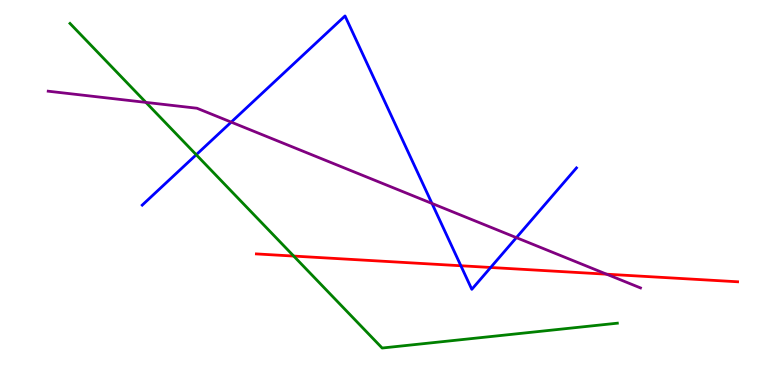[{'lines': ['blue', 'red'], 'intersections': [{'x': 5.95, 'y': 3.1}, {'x': 6.33, 'y': 3.05}]}, {'lines': ['green', 'red'], 'intersections': [{'x': 3.79, 'y': 3.35}]}, {'lines': ['purple', 'red'], 'intersections': [{'x': 7.83, 'y': 2.88}]}, {'lines': ['blue', 'green'], 'intersections': [{'x': 2.53, 'y': 5.98}]}, {'lines': ['blue', 'purple'], 'intersections': [{'x': 2.98, 'y': 6.83}, {'x': 5.57, 'y': 4.72}, {'x': 6.66, 'y': 3.83}]}, {'lines': ['green', 'purple'], 'intersections': [{'x': 1.88, 'y': 7.34}]}]